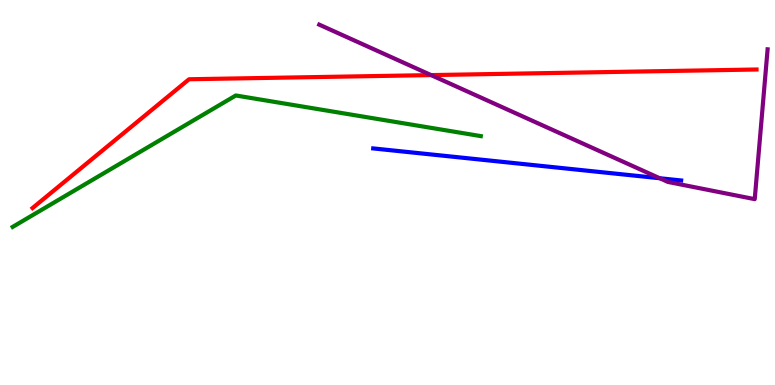[{'lines': ['blue', 'red'], 'intersections': []}, {'lines': ['green', 'red'], 'intersections': []}, {'lines': ['purple', 'red'], 'intersections': [{'x': 5.56, 'y': 8.05}]}, {'lines': ['blue', 'green'], 'intersections': []}, {'lines': ['blue', 'purple'], 'intersections': [{'x': 8.51, 'y': 5.37}]}, {'lines': ['green', 'purple'], 'intersections': []}]